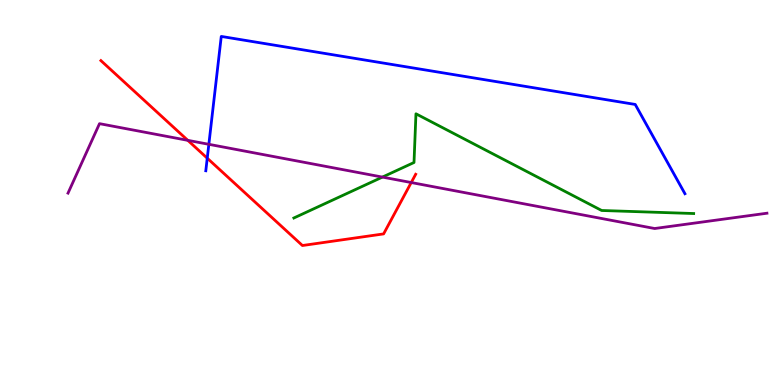[{'lines': ['blue', 'red'], 'intersections': [{'x': 2.67, 'y': 5.89}]}, {'lines': ['green', 'red'], 'intersections': []}, {'lines': ['purple', 'red'], 'intersections': [{'x': 2.42, 'y': 6.35}, {'x': 5.31, 'y': 5.26}]}, {'lines': ['blue', 'green'], 'intersections': []}, {'lines': ['blue', 'purple'], 'intersections': [{'x': 2.69, 'y': 6.25}]}, {'lines': ['green', 'purple'], 'intersections': [{'x': 4.93, 'y': 5.4}]}]